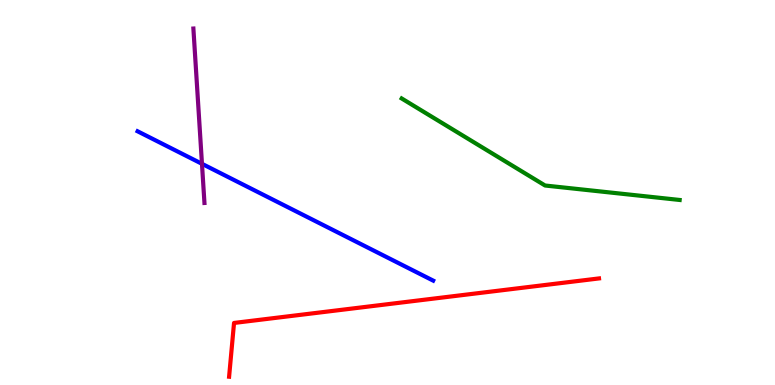[{'lines': ['blue', 'red'], 'intersections': []}, {'lines': ['green', 'red'], 'intersections': []}, {'lines': ['purple', 'red'], 'intersections': []}, {'lines': ['blue', 'green'], 'intersections': []}, {'lines': ['blue', 'purple'], 'intersections': [{'x': 2.61, 'y': 5.75}]}, {'lines': ['green', 'purple'], 'intersections': []}]